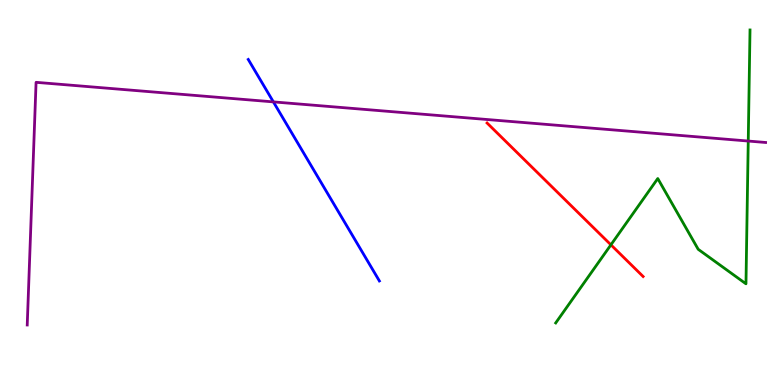[{'lines': ['blue', 'red'], 'intersections': []}, {'lines': ['green', 'red'], 'intersections': [{'x': 7.88, 'y': 3.64}]}, {'lines': ['purple', 'red'], 'intersections': []}, {'lines': ['blue', 'green'], 'intersections': []}, {'lines': ['blue', 'purple'], 'intersections': [{'x': 3.53, 'y': 7.35}]}, {'lines': ['green', 'purple'], 'intersections': [{'x': 9.65, 'y': 6.34}]}]